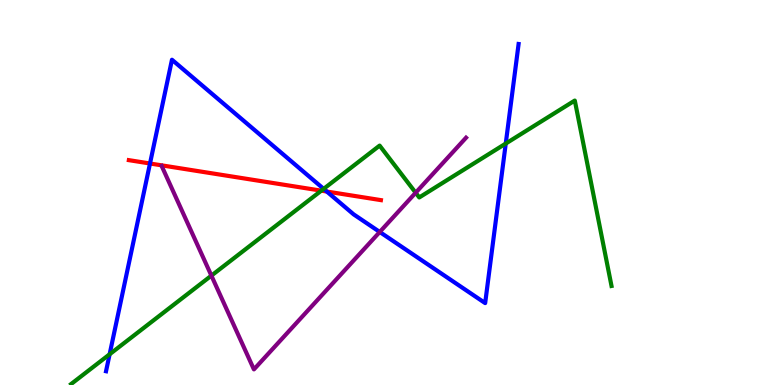[{'lines': ['blue', 'red'], 'intersections': [{'x': 1.94, 'y': 5.75}, {'x': 4.22, 'y': 5.02}]}, {'lines': ['green', 'red'], 'intersections': [{'x': 4.15, 'y': 5.05}]}, {'lines': ['purple', 'red'], 'intersections': []}, {'lines': ['blue', 'green'], 'intersections': [{'x': 1.41, 'y': 0.798}, {'x': 4.18, 'y': 5.09}, {'x': 6.53, 'y': 6.27}]}, {'lines': ['blue', 'purple'], 'intersections': [{'x': 4.9, 'y': 3.97}]}, {'lines': ['green', 'purple'], 'intersections': [{'x': 2.73, 'y': 2.84}, {'x': 5.36, 'y': 4.99}]}]